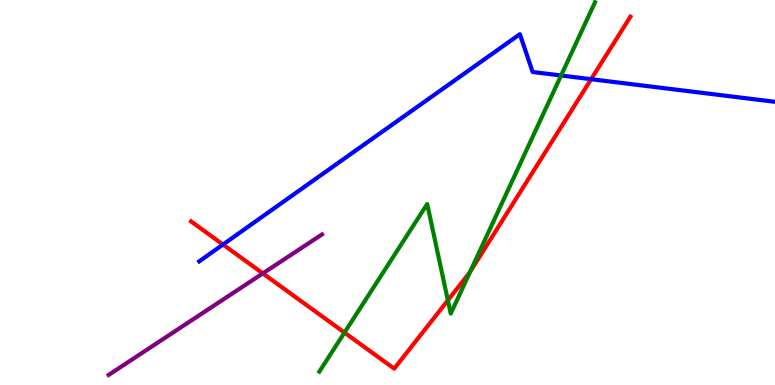[{'lines': ['blue', 'red'], 'intersections': [{'x': 2.88, 'y': 3.65}, {'x': 7.63, 'y': 7.94}]}, {'lines': ['green', 'red'], 'intersections': [{'x': 4.44, 'y': 1.36}, {'x': 5.78, 'y': 2.2}, {'x': 6.07, 'y': 2.94}]}, {'lines': ['purple', 'red'], 'intersections': [{'x': 3.39, 'y': 2.9}]}, {'lines': ['blue', 'green'], 'intersections': [{'x': 7.24, 'y': 8.04}]}, {'lines': ['blue', 'purple'], 'intersections': []}, {'lines': ['green', 'purple'], 'intersections': []}]